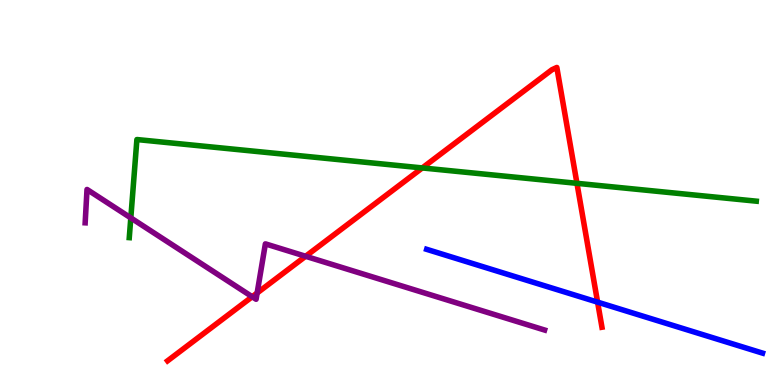[{'lines': ['blue', 'red'], 'intersections': [{'x': 7.71, 'y': 2.15}]}, {'lines': ['green', 'red'], 'intersections': [{'x': 5.45, 'y': 5.64}, {'x': 7.44, 'y': 5.24}]}, {'lines': ['purple', 'red'], 'intersections': [{'x': 3.25, 'y': 2.29}, {'x': 3.32, 'y': 2.39}, {'x': 3.94, 'y': 3.34}]}, {'lines': ['blue', 'green'], 'intersections': []}, {'lines': ['blue', 'purple'], 'intersections': []}, {'lines': ['green', 'purple'], 'intersections': [{'x': 1.69, 'y': 4.34}]}]